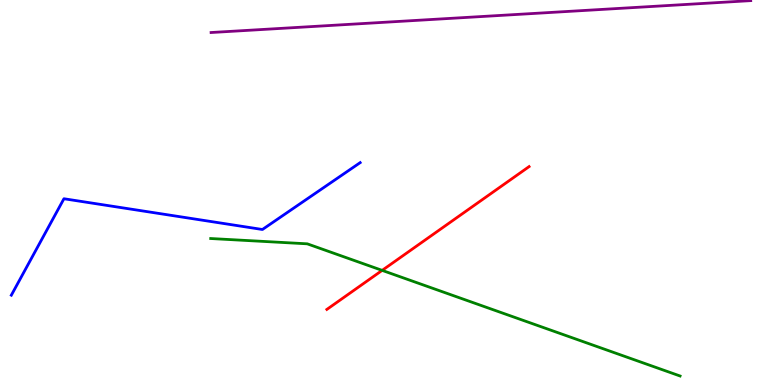[{'lines': ['blue', 'red'], 'intersections': []}, {'lines': ['green', 'red'], 'intersections': [{'x': 4.93, 'y': 2.98}]}, {'lines': ['purple', 'red'], 'intersections': []}, {'lines': ['blue', 'green'], 'intersections': []}, {'lines': ['blue', 'purple'], 'intersections': []}, {'lines': ['green', 'purple'], 'intersections': []}]